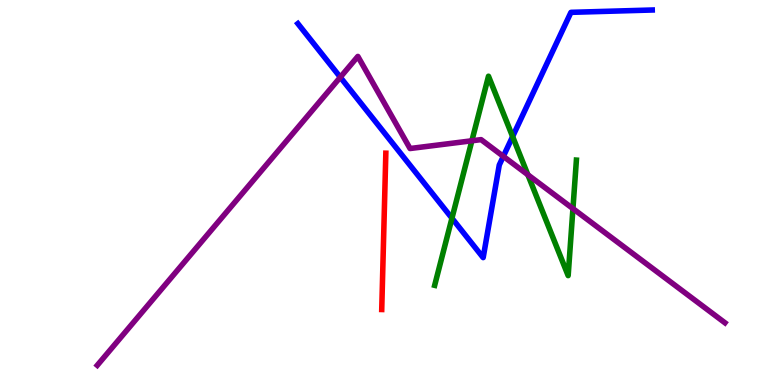[{'lines': ['blue', 'red'], 'intersections': []}, {'lines': ['green', 'red'], 'intersections': []}, {'lines': ['purple', 'red'], 'intersections': []}, {'lines': ['blue', 'green'], 'intersections': [{'x': 5.83, 'y': 4.33}, {'x': 6.61, 'y': 6.45}]}, {'lines': ['blue', 'purple'], 'intersections': [{'x': 4.39, 'y': 7.99}, {'x': 6.49, 'y': 5.94}]}, {'lines': ['green', 'purple'], 'intersections': [{'x': 6.09, 'y': 6.34}, {'x': 6.81, 'y': 5.46}, {'x': 7.39, 'y': 4.58}]}]